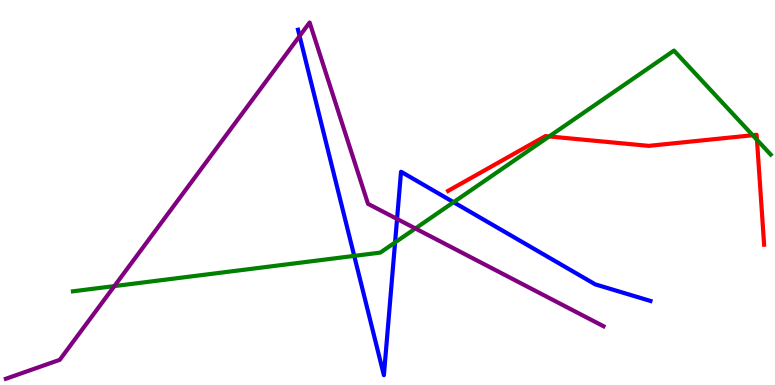[{'lines': ['blue', 'red'], 'intersections': []}, {'lines': ['green', 'red'], 'intersections': [{'x': 7.09, 'y': 6.46}, {'x': 9.71, 'y': 6.49}, {'x': 9.77, 'y': 6.37}]}, {'lines': ['purple', 'red'], 'intersections': []}, {'lines': ['blue', 'green'], 'intersections': [{'x': 4.57, 'y': 3.35}, {'x': 5.1, 'y': 3.7}, {'x': 5.85, 'y': 4.75}]}, {'lines': ['blue', 'purple'], 'intersections': [{'x': 3.87, 'y': 9.06}, {'x': 5.12, 'y': 4.31}]}, {'lines': ['green', 'purple'], 'intersections': [{'x': 1.48, 'y': 2.57}, {'x': 5.36, 'y': 4.07}]}]